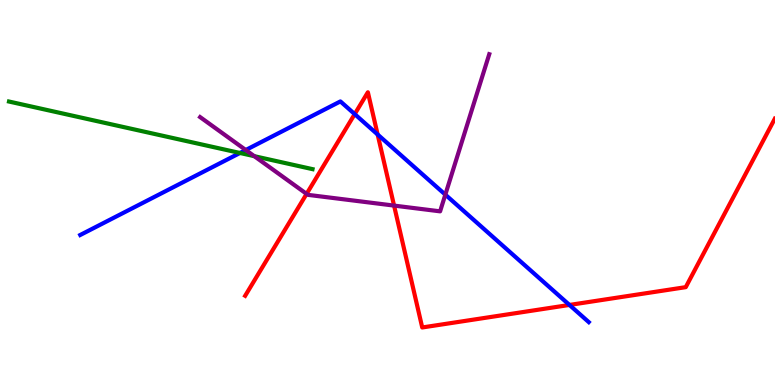[{'lines': ['blue', 'red'], 'intersections': [{'x': 4.58, 'y': 7.04}, {'x': 4.87, 'y': 6.51}, {'x': 7.35, 'y': 2.08}]}, {'lines': ['green', 'red'], 'intersections': []}, {'lines': ['purple', 'red'], 'intersections': [{'x': 3.96, 'y': 4.96}, {'x': 5.08, 'y': 4.66}]}, {'lines': ['blue', 'green'], 'intersections': [{'x': 3.1, 'y': 6.03}]}, {'lines': ['blue', 'purple'], 'intersections': [{'x': 3.17, 'y': 6.1}, {'x': 5.75, 'y': 4.94}]}, {'lines': ['green', 'purple'], 'intersections': [{'x': 3.28, 'y': 5.94}]}]